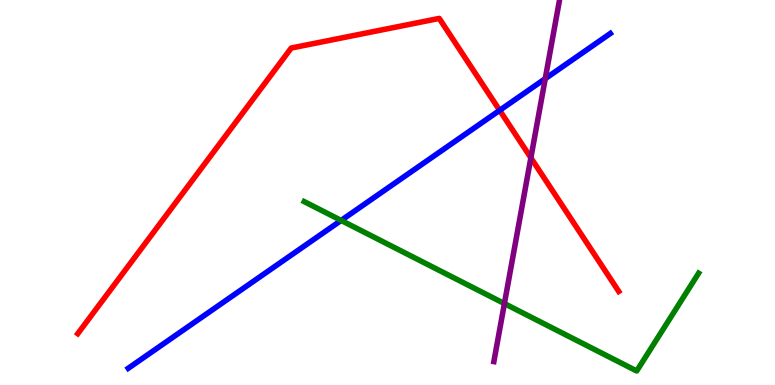[{'lines': ['blue', 'red'], 'intersections': [{'x': 6.45, 'y': 7.13}]}, {'lines': ['green', 'red'], 'intersections': []}, {'lines': ['purple', 'red'], 'intersections': [{'x': 6.85, 'y': 5.9}]}, {'lines': ['blue', 'green'], 'intersections': [{'x': 4.4, 'y': 4.27}]}, {'lines': ['blue', 'purple'], 'intersections': [{'x': 7.04, 'y': 7.96}]}, {'lines': ['green', 'purple'], 'intersections': [{'x': 6.51, 'y': 2.11}]}]